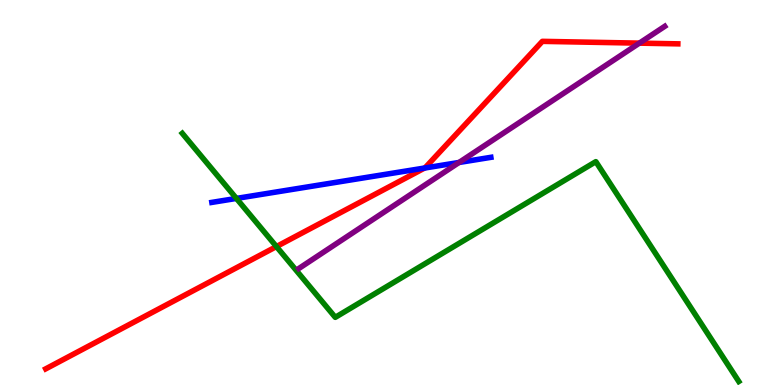[{'lines': ['blue', 'red'], 'intersections': [{'x': 5.48, 'y': 5.64}]}, {'lines': ['green', 'red'], 'intersections': [{'x': 3.57, 'y': 3.6}]}, {'lines': ['purple', 'red'], 'intersections': [{'x': 8.25, 'y': 8.88}]}, {'lines': ['blue', 'green'], 'intersections': [{'x': 3.05, 'y': 4.85}]}, {'lines': ['blue', 'purple'], 'intersections': [{'x': 5.92, 'y': 5.78}]}, {'lines': ['green', 'purple'], 'intersections': []}]